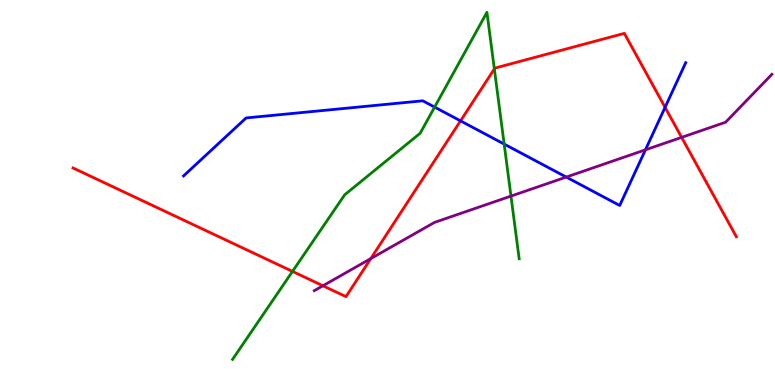[{'lines': ['blue', 'red'], 'intersections': [{'x': 5.94, 'y': 6.86}, {'x': 8.58, 'y': 7.21}]}, {'lines': ['green', 'red'], 'intersections': [{'x': 3.77, 'y': 2.95}, {'x': 6.38, 'y': 8.21}]}, {'lines': ['purple', 'red'], 'intersections': [{'x': 4.17, 'y': 2.58}, {'x': 4.78, 'y': 3.28}, {'x': 8.79, 'y': 6.43}]}, {'lines': ['blue', 'green'], 'intersections': [{'x': 5.61, 'y': 7.22}, {'x': 6.51, 'y': 6.26}]}, {'lines': ['blue', 'purple'], 'intersections': [{'x': 7.31, 'y': 5.4}, {'x': 8.33, 'y': 6.11}]}, {'lines': ['green', 'purple'], 'intersections': [{'x': 6.59, 'y': 4.91}]}]